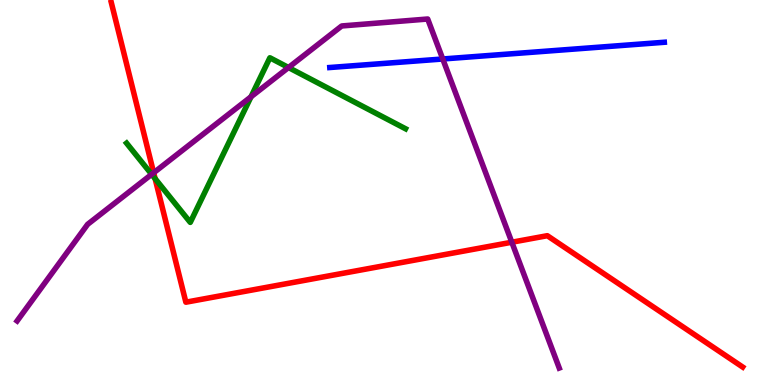[{'lines': ['blue', 'red'], 'intersections': []}, {'lines': ['green', 'red'], 'intersections': [{'x': 2.0, 'y': 5.36}]}, {'lines': ['purple', 'red'], 'intersections': [{'x': 1.98, 'y': 5.51}, {'x': 6.6, 'y': 3.71}]}, {'lines': ['blue', 'green'], 'intersections': []}, {'lines': ['blue', 'purple'], 'intersections': [{'x': 5.71, 'y': 8.47}]}, {'lines': ['green', 'purple'], 'intersections': [{'x': 1.96, 'y': 5.47}, {'x': 3.24, 'y': 7.49}, {'x': 3.72, 'y': 8.25}]}]